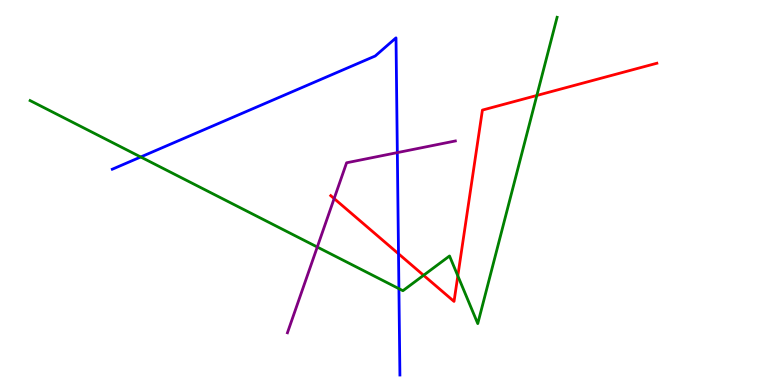[{'lines': ['blue', 'red'], 'intersections': [{'x': 5.14, 'y': 3.41}]}, {'lines': ['green', 'red'], 'intersections': [{'x': 5.47, 'y': 2.85}, {'x': 5.91, 'y': 2.83}, {'x': 6.93, 'y': 7.52}]}, {'lines': ['purple', 'red'], 'intersections': [{'x': 4.31, 'y': 4.84}]}, {'lines': ['blue', 'green'], 'intersections': [{'x': 1.82, 'y': 5.92}, {'x': 5.15, 'y': 2.5}]}, {'lines': ['blue', 'purple'], 'intersections': [{'x': 5.13, 'y': 6.04}]}, {'lines': ['green', 'purple'], 'intersections': [{'x': 4.09, 'y': 3.58}]}]